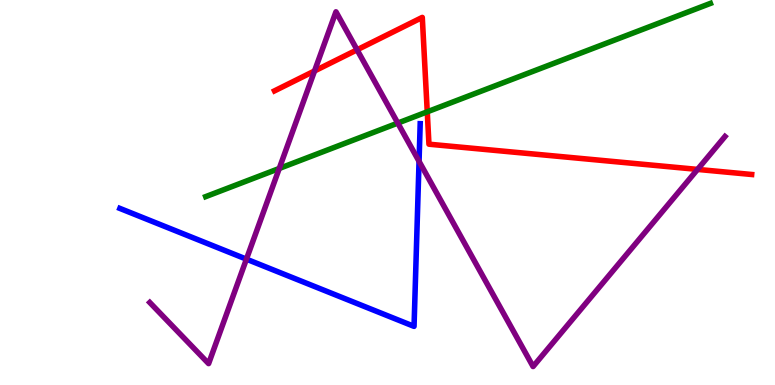[{'lines': ['blue', 'red'], 'intersections': []}, {'lines': ['green', 'red'], 'intersections': [{'x': 5.51, 'y': 7.1}]}, {'lines': ['purple', 'red'], 'intersections': [{'x': 4.06, 'y': 8.16}, {'x': 4.61, 'y': 8.71}, {'x': 9.0, 'y': 5.6}]}, {'lines': ['blue', 'green'], 'intersections': []}, {'lines': ['blue', 'purple'], 'intersections': [{'x': 3.18, 'y': 3.27}, {'x': 5.41, 'y': 5.81}]}, {'lines': ['green', 'purple'], 'intersections': [{'x': 3.6, 'y': 5.62}, {'x': 5.13, 'y': 6.8}]}]